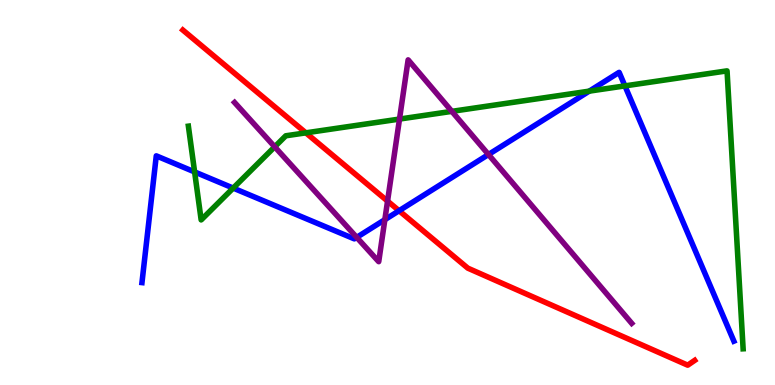[{'lines': ['blue', 'red'], 'intersections': [{'x': 5.15, 'y': 4.53}]}, {'lines': ['green', 'red'], 'intersections': [{'x': 3.95, 'y': 6.55}]}, {'lines': ['purple', 'red'], 'intersections': [{'x': 5.0, 'y': 4.78}]}, {'lines': ['blue', 'green'], 'intersections': [{'x': 2.51, 'y': 5.53}, {'x': 3.01, 'y': 5.11}, {'x': 7.6, 'y': 7.63}, {'x': 8.06, 'y': 7.77}]}, {'lines': ['blue', 'purple'], 'intersections': [{'x': 4.6, 'y': 3.83}, {'x': 4.97, 'y': 4.29}, {'x': 6.3, 'y': 5.99}]}, {'lines': ['green', 'purple'], 'intersections': [{'x': 3.54, 'y': 6.19}, {'x': 5.15, 'y': 6.91}, {'x': 5.83, 'y': 7.11}]}]